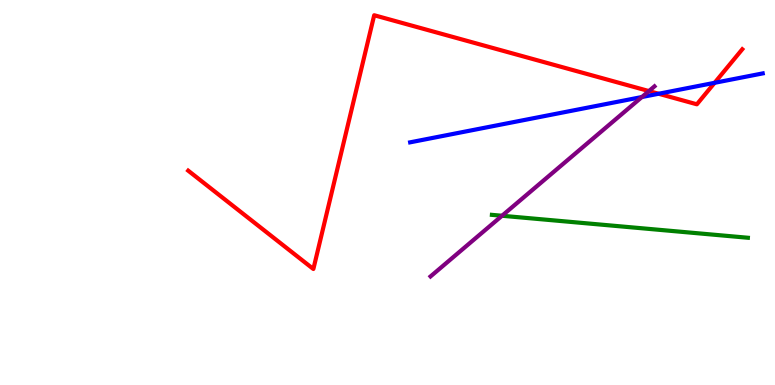[{'lines': ['blue', 'red'], 'intersections': [{'x': 8.5, 'y': 7.56}, {'x': 9.22, 'y': 7.85}]}, {'lines': ['green', 'red'], 'intersections': []}, {'lines': ['purple', 'red'], 'intersections': [{'x': 8.37, 'y': 7.63}]}, {'lines': ['blue', 'green'], 'intersections': []}, {'lines': ['blue', 'purple'], 'intersections': [{'x': 8.28, 'y': 7.48}]}, {'lines': ['green', 'purple'], 'intersections': [{'x': 6.48, 'y': 4.4}]}]